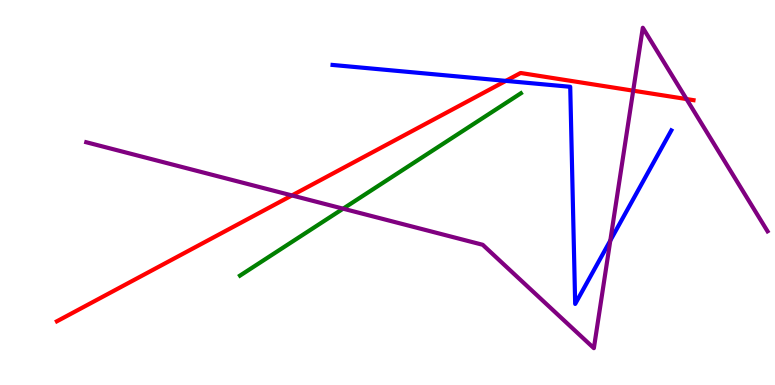[{'lines': ['blue', 'red'], 'intersections': [{'x': 6.53, 'y': 7.9}]}, {'lines': ['green', 'red'], 'intersections': []}, {'lines': ['purple', 'red'], 'intersections': [{'x': 3.77, 'y': 4.92}, {'x': 8.17, 'y': 7.64}, {'x': 8.86, 'y': 7.43}]}, {'lines': ['blue', 'green'], 'intersections': []}, {'lines': ['blue', 'purple'], 'intersections': [{'x': 7.87, 'y': 3.75}]}, {'lines': ['green', 'purple'], 'intersections': [{'x': 4.43, 'y': 4.58}]}]